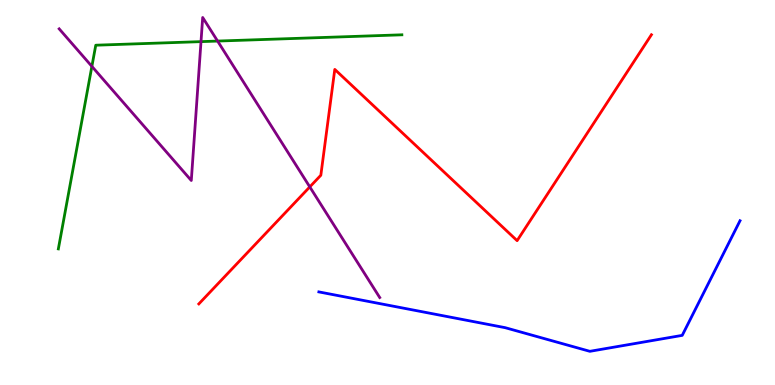[{'lines': ['blue', 'red'], 'intersections': []}, {'lines': ['green', 'red'], 'intersections': []}, {'lines': ['purple', 'red'], 'intersections': [{'x': 4.0, 'y': 5.15}]}, {'lines': ['blue', 'green'], 'intersections': []}, {'lines': ['blue', 'purple'], 'intersections': []}, {'lines': ['green', 'purple'], 'intersections': [{'x': 1.19, 'y': 8.28}, {'x': 2.59, 'y': 8.92}, {'x': 2.81, 'y': 8.93}]}]